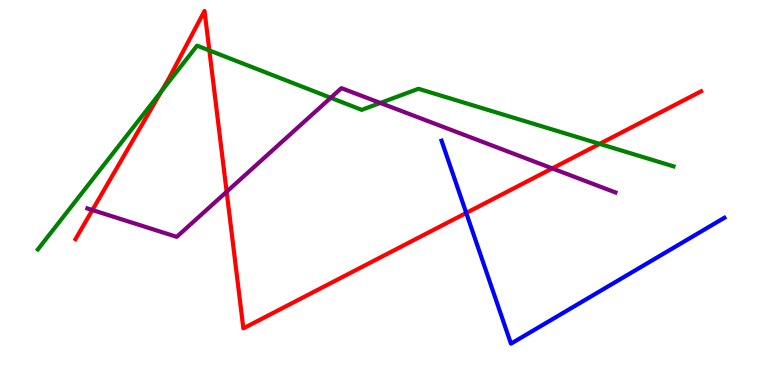[{'lines': ['blue', 'red'], 'intersections': [{'x': 6.02, 'y': 4.47}]}, {'lines': ['green', 'red'], 'intersections': [{'x': 2.08, 'y': 7.63}, {'x': 2.7, 'y': 8.69}, {'x': 7.74, 'y': 6.26}]}, {'lines': ['purple', 'red'], 'intersections': [{'x': 1.19, 'y': 4.54}, {'x': 2.92, 'y': 5.02}, {'x': 7.13, 'y': 5.63}]}, {'lines': ['blue', 'green'], 'intersections': []}, {'lines': ['blue', 'purple'], 'intersections': []}, {'lines': ['green', 'purple'], 'intersections': [{'x': 4.27, 'y': 7.46}, {'x': 4.91, 'y': 7.33}]}]